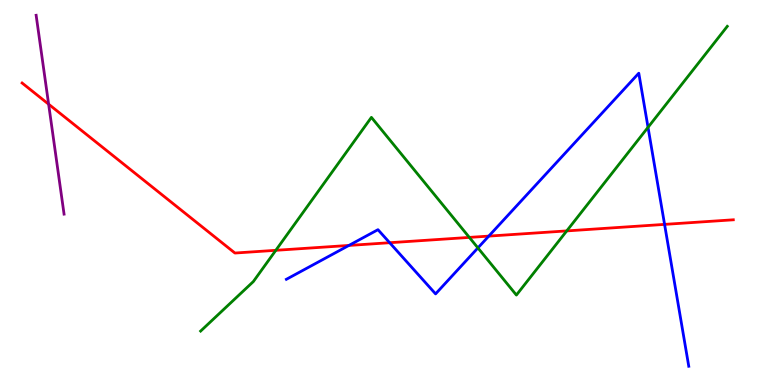[{'lines': ['blue', 'red'], 'intersections': [{'x': 4.5, 'y': 3.62}, {'x': 5.03, 'y': 3.7}, {'x': 6.31, 'y': 3.87}, {'x': 8.58, 'y': 4.17}]}, {'lines': ['green', 'red'], 'intersections': [{'x': 3.56, 'y': 3.5}, {'x': 6.06, 'y': 3.83}, {'x': 7.31, 'y': 4.0}]}, {'lines': ['purple', 'red'], 'intersections': [{'x': 0.627, 'y': 7.29}]}, {'lines': ['blue', 'green'], 'intersections': [{'x': 6.17, 'y': 3.56}, {'x': 8.36, 'y': 6.69}]}, {'lines': ['blue', 'purple'], 'intersections': []}, {'lines': ['green', 'purple'], 'intersections': []}]